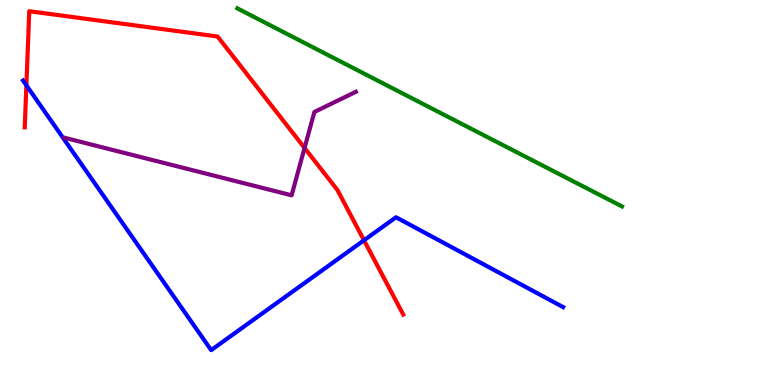[{'lines': ['blue', 'red'], 'intersections': [{'x': 0.34, 'y': 7.78}, {'x': 4.7, 'y': 3.76}]}, {'lines': ['green', 'red'], 'intersections': []}, {'lines': ['purple', 'red'], 'intersections': [{'x': 3.93, 'y': 6.16}]}, {'lines': ['blue', 'green'], 'intersections': []}, {'lines': ['blue', 'purple'], 'intersections': []}, {'lines': ['green', 'purple'], 'intersections': []}]